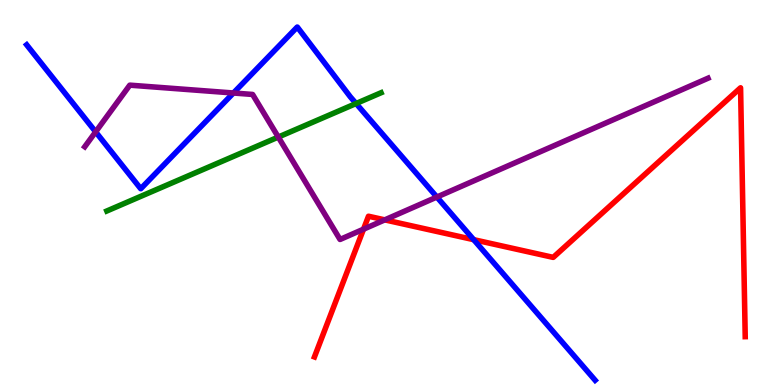[{'lines': ['blue', 'red'], 'intersections': [{'x': 6.11, 'y': 3.77}]}, {'lines': ['green', 'red'], 'intersections': []}, {'lines': ['purple', 'red'], 'intersections': [{'x': 4.69, 'y': 4.05}, {'x': 4.96, 'y': 4.29}]}, {'lines': ['blue', 'green'], 'intersections': [{'x': 4.59, 'y': 7.31}]}, {'lines': ['blue', 'purple'], 'intersections': [{'x': 1.23, 'y': 6.58}, {'x': 3.01, 'y': 7.58}, {'x': 5.64, 'y': 4.88}]}, {'lines': ['green', 'purple'], 'intersections': [{'x': 3.59, 'y': 6.44}]}]